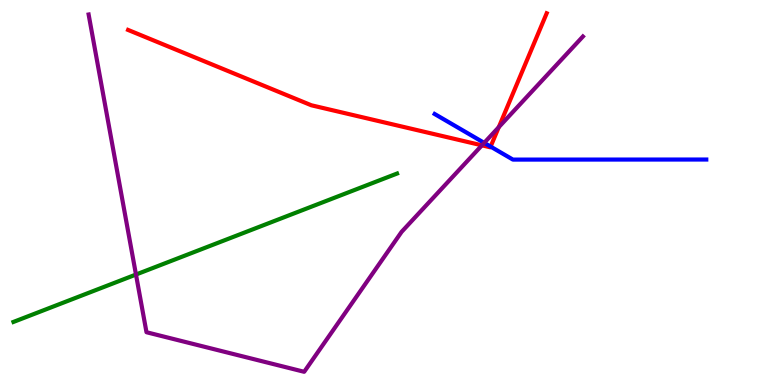[{'lines': ['blue', 'red'], 'intersections': [{'x': 6.33, 'y': 6.19}]}, {'lines': ['green', 'red'], 'intersections': []}, {'lines': ['purple', 'red'], 'intersections': [{'x': 6.22, 'y': 6.23}, {'x': 6.44, 'y': 6.7}]}, {'lines': ['blue', 'green'], 'intersections': []}, {'lines': ['blue', 'purple'], 'intersections': [{'x': 6.25, 'y': 6.29}]}, {'lines': ['green', 'purple'], 'intersections': [{'x': 1.75, 'y': 2.87}]}]